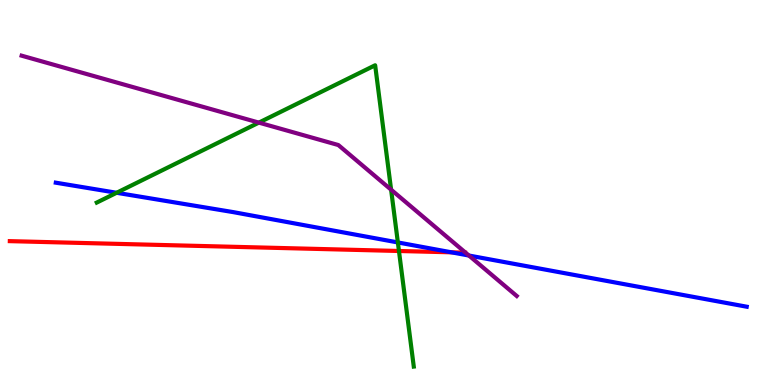[{'lines': ['blue', 'red'], 'intersections': [{'x': 5.83, 'y': 3.45}]}, {'lines': ['green', 'red'], 'intersections': [{'x': 5.15, 'y': 3.48}]}, {'lines': ['purple', 'red'], 'intersections': []}, {'lines': ['blue', 'green'], 'intersections': [{'x': 1.5, 'y': 4.99}, {'x': 5.13, 'y': 3.7}]}, {'lines': ['blue', 'purple'], 'intersections': [{'x': 6.05, 'y': 3.36}]}, {'lines': ['green', 'purple'], 'intersections': [{'x': 3.34, 'y': 6.82}, {'x': 5.05, 'y': 5.07}]}]